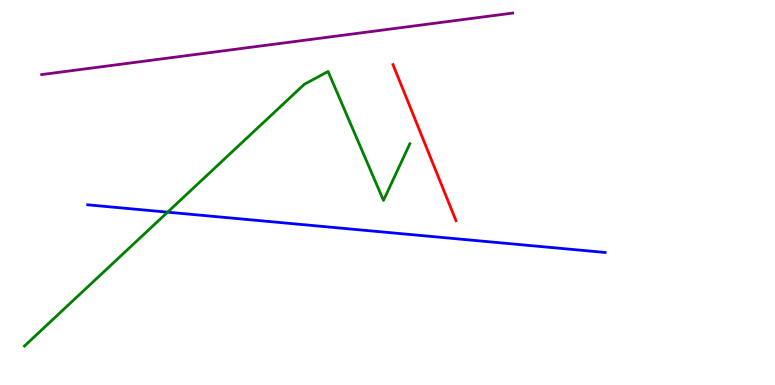[{'lines': ['blue', 'red'], 'intersections': []}, {'lines': ['green', 'red'], 'intersections': []}, {'lines': ['purple', 'red'], 'intersections': []}, {'lines': ['blue', 'green'], 'intersections': [{'x': 2.16, 'y': 4.49}]}, {'lines': ['blue', 'purple'], 'intersections': []}, {'lines': ['green', 'purple'], 'intersections': []}]